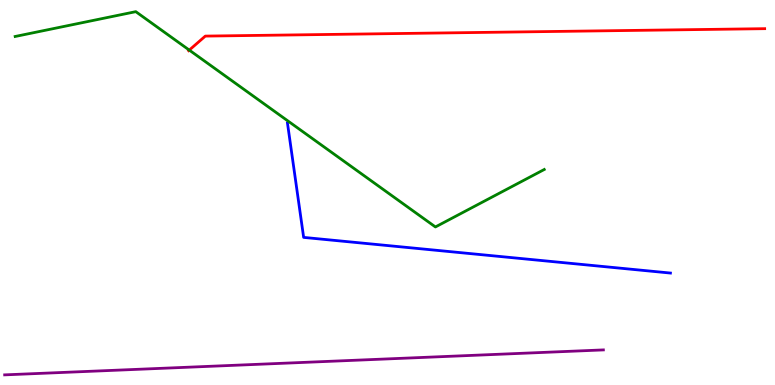[{'lines': ['blue', 'red'], 'intersections': []}, {'lines': ['green', 'red'], 'intersections': [{'x': 2.44, 'y': 8.7}]}, {'lines': ['purple', 'red'], 'intersections': []}, {'lines': ['blue', 'green'], 'intersections': []}, {'lines': ['blue', 'purple'], 'intersections': []}, {'lines': ['green', 'purple'], 'intersections': []}]